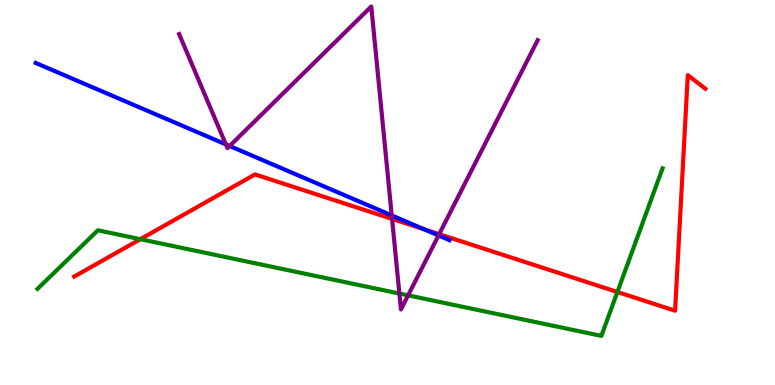[{'lines': ['blue', 'red'], 'intersections': [{'x': 5.47, 'y': 4.04}]}, {'lines': ['green', 'red'], 'intersections': [{'x': 1.81, 'y': 3.79}, {'x': 7.97, 'y': 2.42}]}, {'lines': ['purple', 'red'], 'intersections': [{'x': 5.06, 'y': 4.31}, {'x': 5.67, 'y': 3.92}]}, {'lines': ['blue', 'green'], 'intersections': []}, {'lines': ['blue', 'purple'], 'intersections': [{'x': 2.91, 'y': 6.25}, {'x': 2.96, 'y': 6.21}, {'x': 5.05, 'y': 4.4}, {'x': 5.66, 'y': 3.88}]}, {'lines': ['green', 'purple'], 'intersections': [{'x': 5.15, 'y': 2.38}, {'x': 5.27, 'y': 2.33}]}]